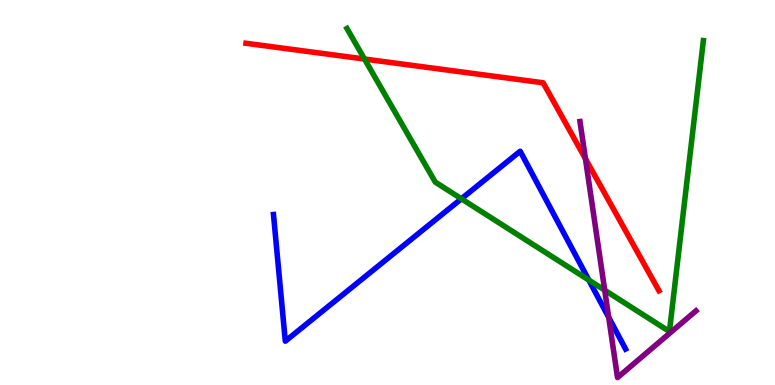[{'lines': ['blue', 'red'], 'intersections': []}, {'lines': ['green', 'red'], 'intersections': [{'x': 4.7, 'y': 8.47}]}, {'lines': ['purple', 'red'], 'intersections': [{'x': 7.55, 'y': 5.88}]}, {'lines': ['blue', 'green'], 'intersections': [{'x': 5.95, 'y': 4.84}, {'x': 7.6, 'y': 2.72}]}, {'lines': ['blue', 'purple'], 'intersections': [{'x': 7.85, 'y': 1.76}]}, {'lines': ['green', 'purple'], 'intersections': [{'x': 7.8, 'y': 2.46}]}]